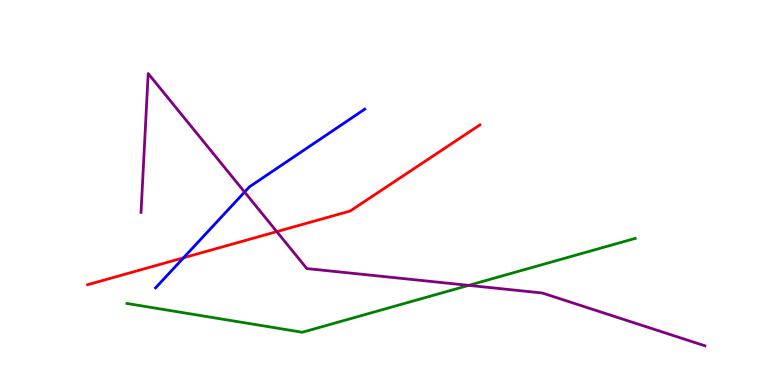[{'lines': ['blue', 'red'], 'intersections': [{'x': 2.37, 'y': 3.3}]}, {'lines': ['green', 'red'], 'intersections': []}, {'lines': ['purple', 'red'], 'intersections': [{'x': 3.57, 'y': 3.98}]}, {'lines': ['blue', 'green'], 'intersections': []}, {'lines': ['blue', 'purple'], 'intersections': [{'x': 3.16, 'y': 5.01}]}, {'lines': ['green', 'purple'], 'intersections': [{'x': 6.05, 'y': 2.59}]}]